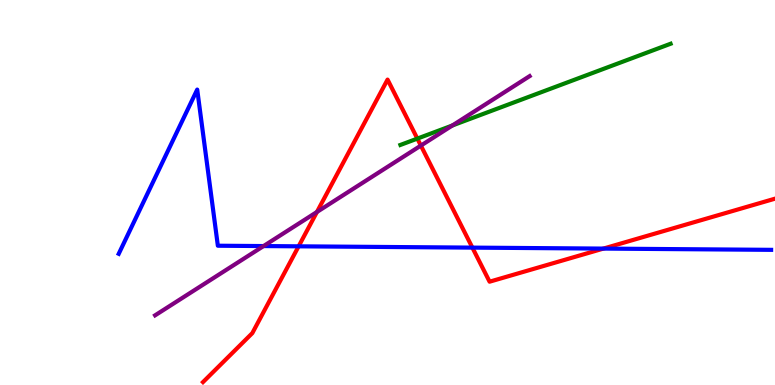[{'lines': ['blue', 'red'], 'intersections': [{'x': 3.85, 'y': 3.6}, {'x': 6.1, 'y': 3.57}, {'x': 7.79, 'y': 3.54}]}, {'lines': ['green', 'red'], 'intersections': [{'x': 5.39, 'y': 6.4}]}, {'lines': ['purple', 'red'], 'intersections': [{'x': 4.09, 'y': 4.49}, {'x': 5.43, 'y': 6.22}]}, {'lines': ['blue', 'green'], 'intersections': []}, {'lines': ['blue', 'purple'], 'intersections': [{'x': 3.4, 'y': 3.61}]}, {'lines': ['green', 'purple'], 'intersections': [{'x': 5.84, 'y': 6.74}]}]